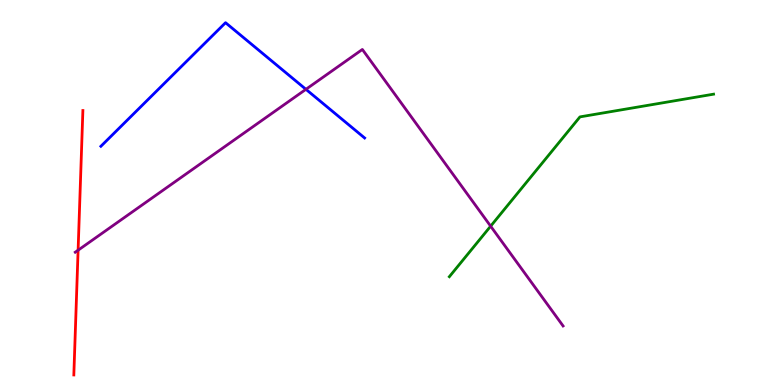[{'lines': ['blue', 'red'], 'intersections': []}, {'lines': ['green', 'red'], 'intersections': []}, {'lines': ['purple', 'red'], 'intersections': [{'x': 1.01, 'y': 3.5}]}, {'lines': ['blue', 'green'], 'intersections': []}, {'lines': ['blue', 'purple'], 'intersections': [{'x': 3.95, 'y': 7.68}]}, {'lines': ['green', 'purple'], 'intersections': [{'x': 6.33, 'y': 4.13}]}]